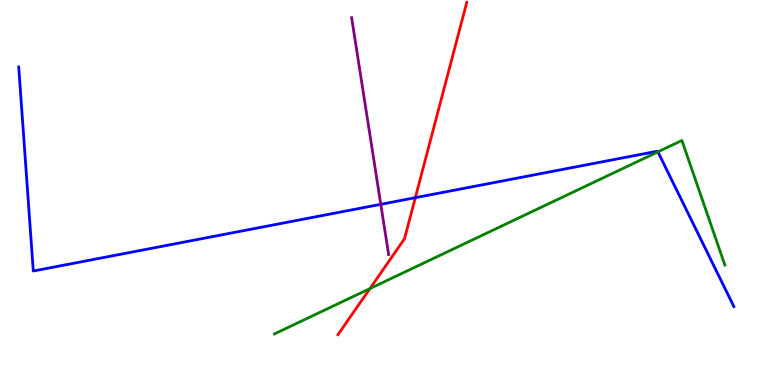[{'lines': ['blue', 'red'], 'intersections': [{'x': 5.36, 'y': 4.87}]}, {'lines': ['green', 'red'], 'intersections': [{'x': 4.77, 'y': 2.5}]}, {'lines': ['purple', 'red'], 'intersections': []}, {'lines': ['blue', 'green'], 'intersections': [{'x': 8.49, 'y': 6.06}]}, {'lines': ['blue', 'purple'], 'intersections': [{'x': 4.91, 'y': 4.69}]}, {'lines': ['green', 'purple'], 'intersections': []}]